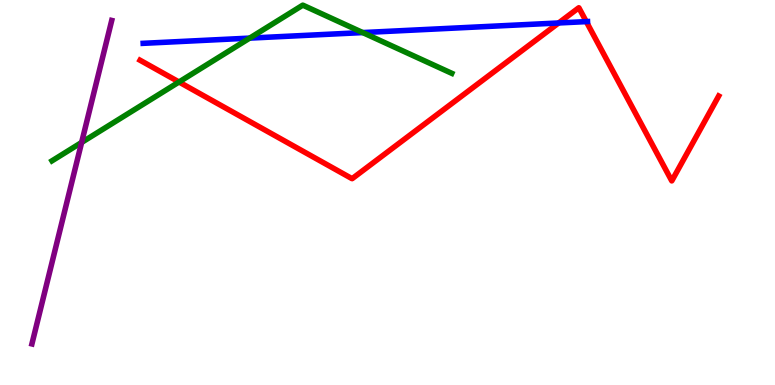[{'lines': ['blue', 'red'], 'intersections': [{'x': 7.21, 'y': 9.4}, {'x': 7.57, 'y': 9.44}]}, {'lines': ['green', 'red'], 'intersections': [{'x': 2.31, 'y': 7.87}]}, {'lines': ['purple', 'red'], 'intersections': []}, {'lines': ['blue', 'green'], 'intersections': [{'x': 3.22, 'y': 9.01}, {'x': 4.68, 'y': 9.15}]}, {'lines': ['blue', 'purple'], 'intersections': []}, {'lines': ['green', 'purple'], 'intersections': [{'x': 1.05, 'y': 6.3}]}]